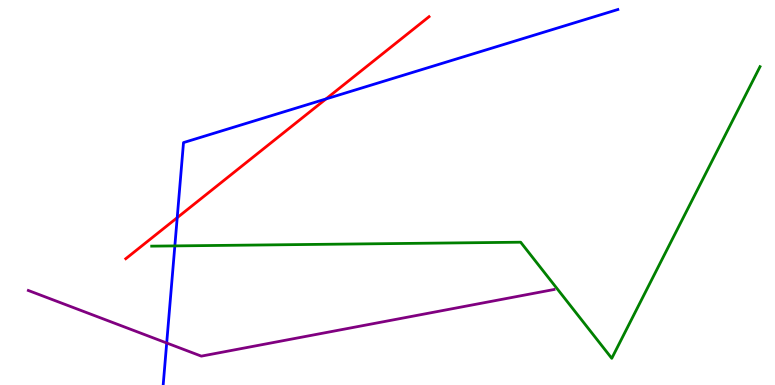[{'lines': ['blue', 'red'], 'intersections': [{'x': 2.29, 'y': 4.35}, {'x': 4.21, 'y': 7.43}]}, {'lines': ['green', 'red'], 'intersections': []}, {'lines': ['purple', 'red'], 'intersections': []}, {'lines': ['blue', 'green'], 'intersections': [{'x': 2.26, 'y': 3.61}]}, {'lines': ['blue', 'purple'], 'intersections': [{'x': 2.15, 'y': 1.09}]}, {'lines': ['green', 'purple'], 'intersections': []}]